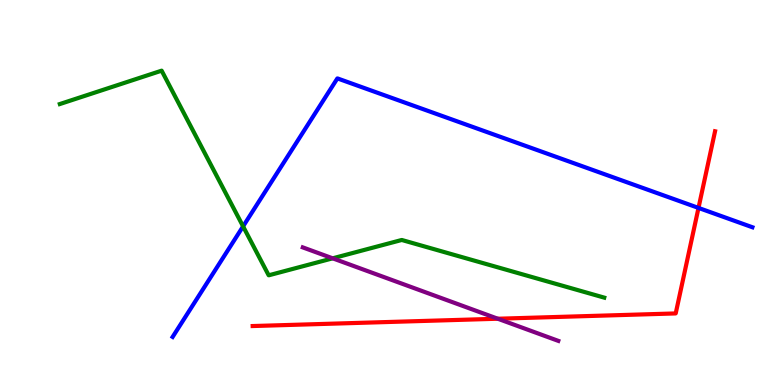[{'lines': ['blue', 'red'], 'intersections': [{'x': 9.01, 'y': 4.6}]}, {'lines': ['green', 'red'], 'intersections': []}, {'lines': ['purple', 'red'], 'intersections': [{'x': 6.42, 'y': 1.72}]}, {'lines': ['blue', 'green'], 'intersections': [{'x': 3.14, 'y': 4.12}]}, {'lines': ['blue', 'purple'], 'intersections': []}, {'lines': ['green', 'purple'], 'intersections': [{'x': 4.29, 'y': 3.29}]}]